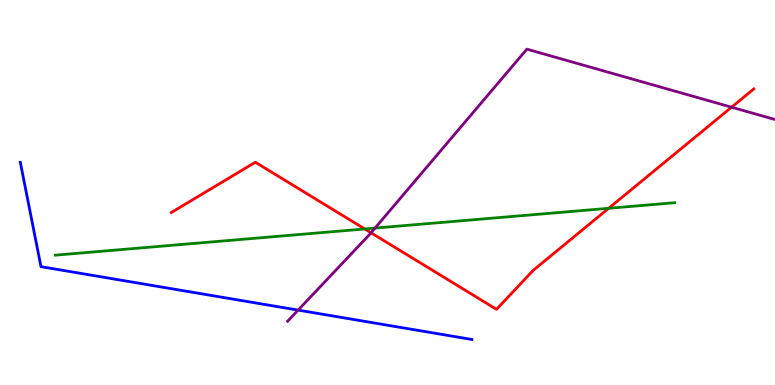[{'lines': ['blue', 'red'], 'intersections': []}, {'lines': ['green', 'red'], 'intersections': [{'x': 4.71, 'y': 4.05}, {'x': 7.85, 'y': 4.59}]}, {'lines': ['purple', 'red'], 'intersections': [{'x': 4.79, 'y': 3.95}, {'x': 9.44, 'y': 7.22}]}, {'lines': ['blue', 'green'], 'intersections': []}, {'lines': ['blue', 'purple'], 'intersections': [{'x': 3.85, 'y': 1.95}]}, {'lines': ['green', 'purple'], 'intersections': [{'x': 4.84, 'y': 4.08}]}]